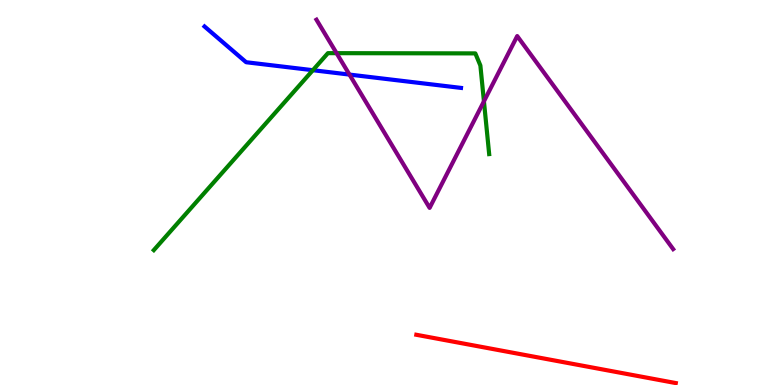[{'lines': ['blue', 'red'], 'intersections': []}, {'lines': ['green', 'red'], 'intersections': []}, {'lines': ['purple', 'red'], 'intersections': []}, {'lines': ['blue', 'green'], 'intersections': [{'x': 4.04, 'y': 8.18}]}, {'lines': ['blue', 'purple'], 'intersections': [{'x': 4.51, 'y': 8.06}]}, {'lines': ['green', 'purple'], 'intersections': [{'x': 4.34, 'y': 8.62}, {'x': 6.24, 'y': 7.37}]}]